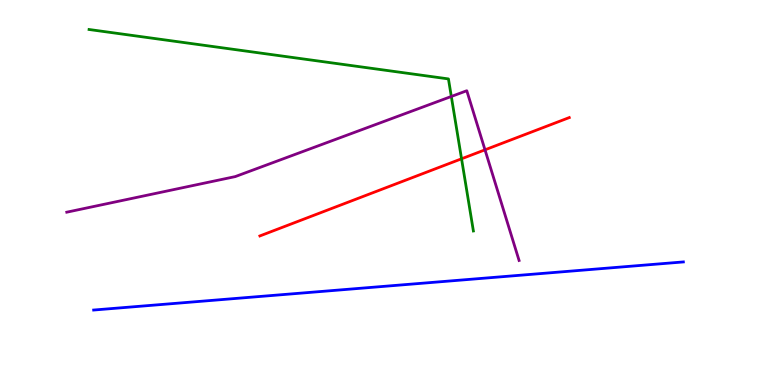[{'lines': ['blue', 'red'], 'intersections': []}, {'lines': ['green', 'red'], 'intersections': [{'x': 5.96, 'y': 5.88}]}, {'lines': ['purple', 'red'], 'intersections': [{'x': 6.26, 'y': 6.11}]}, {'lines': ['blue', 'green'], 'intersections': []}, {'lines': ['blue', 'purple'], 'intersections': []}, {'lines': ['green', 'purple'], 'intersections': [{'x': 5.82, 'y': 7.49}]}]